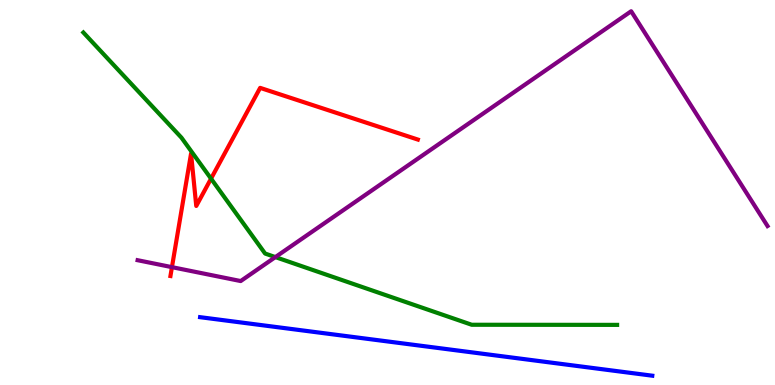[{'lines': ['blue', 'red'], 'intersections': []}, {'lines': ['green', 'red'], 'intersections': [{'x': 2.72, 'y': 5.36}]}, {'lines': ['purple', 'red'], 'intersections': [{'x': 2.22, 'y': 3.06}]}, {'lines': ['blue', 'green'], 'intersections': []}, {'lines': ['blue', 'purple'], 'intersections': []}, {'lines': ['green', 'purple'], 'intersections': [{'x': 3.55, 'y': 3.32}]}]